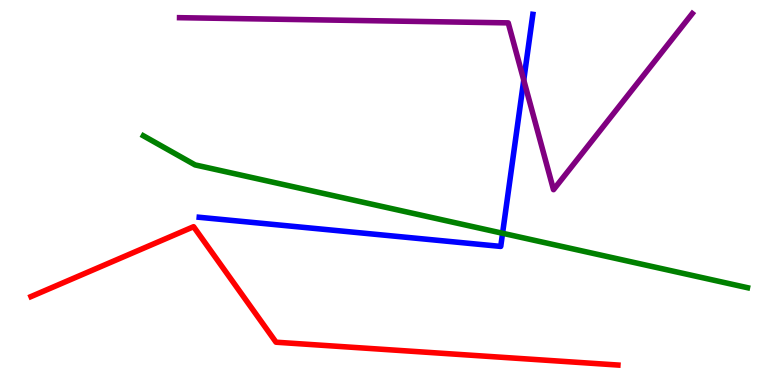[{'lines': ['blue', 'red'], 'intersections': []}, {'lines': ['green', 'red'], 'intersections': []}, {'lines': ['purple', 'red'], 'intersections': []}, {'lines': ['blue', 'green'], 'intersections': [{'x': 6.48, 'y': 3.94}]}, {'lines': ['blue', 'purple'], 'intersections': [{'x': 6.76, 'y': 7.92}]}, {'lines': ['green', 'purple'], 'intersections': []}]